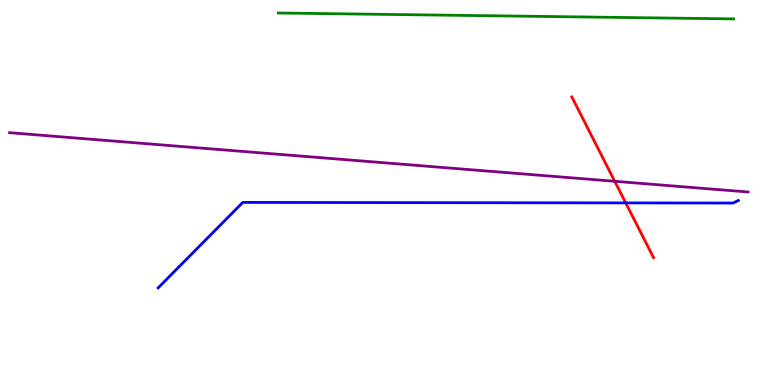[{'lines': ['blue', 'red'], 'intersections': [{'x': 8.07, 'y': 4.73}]}, {'lines': ['green', 'red'], 'intersections': []}, {'lines': ['purple', 'red'], 'intersections': [{'x': 7.93, 'y': 5.29}]}, {'lines': ['blue', 'green'], 'intersections': []}, {'lines': ['blue', 'purple'], 'intersections': []}, {'lines': ['green', 'purple'], 'intersections': []}]